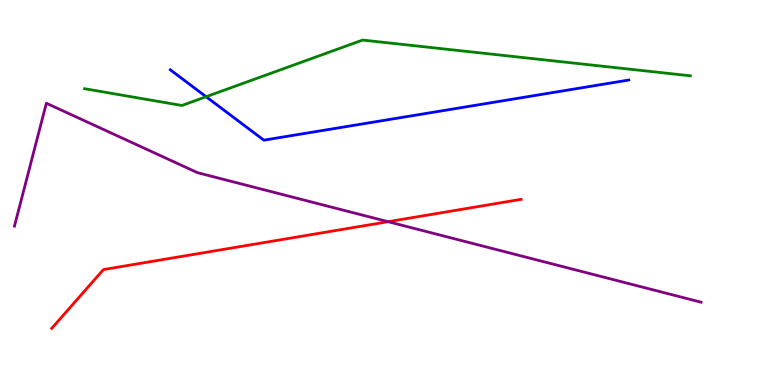[{'lines': ['blue', 'red'], 'intersections': []}, {'lines': ['green', 'red'], 'intersections': []}, {'lines': ['purple', 'red'], 'intersections': [{'x': 5.01, 'y': 4.24}]}, {'lines': ['blue', 'green'], 'intersections': [{'x': 2.66, 'y': 7.49}]}, {'lines': ['blue', 'purple'], 'intersections': []}, {'lines': ['green', 'purple'], 'intersections': []}]